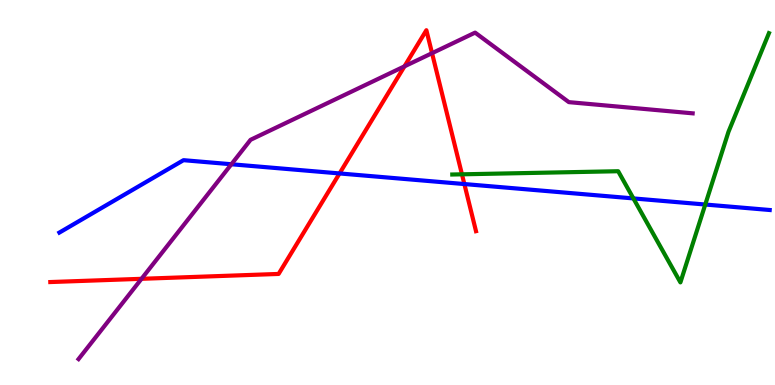[{'lines': ['blue', 'red'], 'intersections': [{'x': 4.38, 'y': 5.49}, {'x': 5.99, 'y': 5.22}]}, {'lines': ['green', 'red'], 'intersections': [{'x': 5.96, 'y': 5.47}]}, {'lines': ['purple', 'red'], 'intersections': [{'x': 1.83, 'y': 2.76}, {'x': 5.22, 'y': 8.28}, {'x': 5.57, 'y': 8.62}]}, {'lines': ['blue', 'green'], 'intersections': [{'x': 8.17, 'y': 4.85}, {'x': 9.1, 'y': 4.69}]}, {'lines': ['blue', 'purple'], 'intersections': [{'x': 2.99, 'y': 5.73}]}, {'lines': ['green', 'purple'], 'intersections': []}]